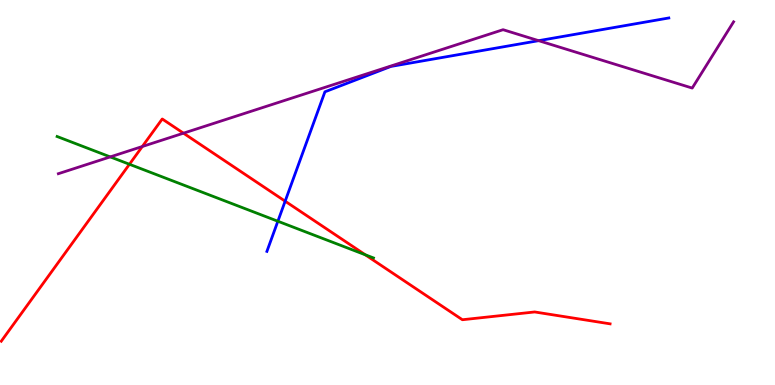[{'lines': ['blue', 'red'], 'intersections': [{'x': 3.68, 'y': 4.77}]}, {'lines': ['green', 'red'], 'intersections': [{'x': 1.67, 'y': 5.73}, {'x': 4.71, 'y': 3.38}]}, {'lines': ['purple', 'red'], 'intersections': [{'x': 1.84, 'y': 6.19}, {'x': 2.37, 'y': 6.54}]}, {'lines': ['blue', 'green'], 'intersections': [{'x': 3.59, 'y': 4.25}]}, {'lines': ['blue', 'purple'], 'intersections': [{'x': 6.95, 'y': 8.94}]}, {'lines': ['green', 'purple'], 'intersections': [{'x': 1.42, 'y': 5.92}]}]